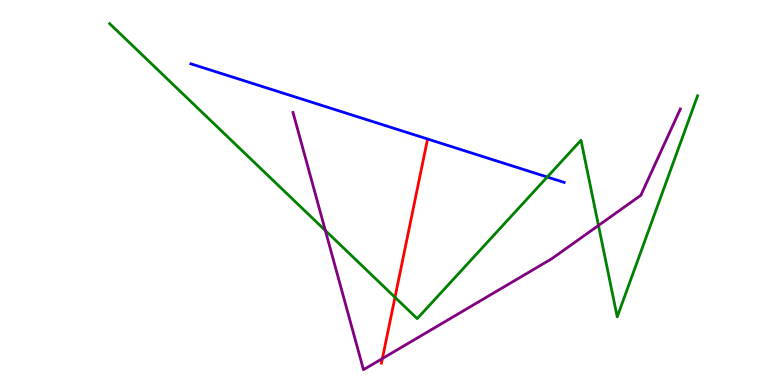[{'lines': ['blue', 'red'], 'intersections': []}, {'lines': ['green', 'red'], 'intersections': [{'x': 5.1, 'y': 2.28}]}, {'lines': ['purple', 'red'], 'intersections': [{'x': 4.93, 'y': 0.687}]}, {'lines': ['blue', 'green'], 'intersections': [{'x': 7.06, 'y': 5.4}]}, {'lines': ['blue', 'purple'], 'intersections': []}, {'lines': ['green', 'purple'], 'intersections': [{'x': 4.2, 'y': 4.01}, {'x': 7.72, 'y': 4.14}]}]